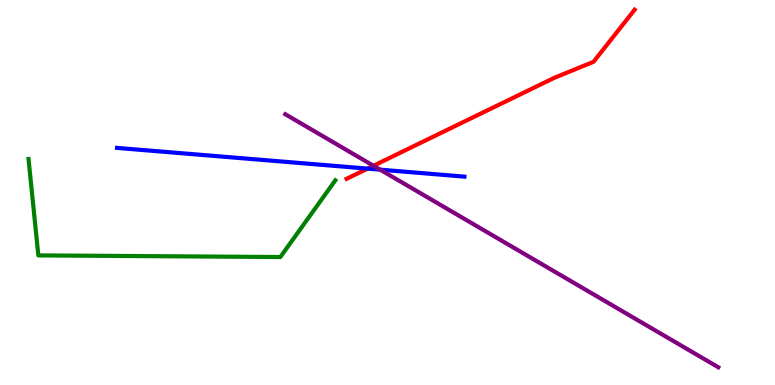[{'lines': ['blue', 'red'], 'intersections': [{'x': 4.74, 'y': 5.62}]}, {'lines': ['green', 'red'], 'intersections': []}, {'lines': ['purple', 'red'], 'intersections': [{'x': 4.82, 'y': 5.69}]}, {'lines': ['blue', 'green'], 'intersections': []}, {'lines': ['blue', 'purple'], 'intersections': [{'x': 4.91, 'y': 5.59}]}, {'lines': ['green', 'purple'], 'intersections': []}]